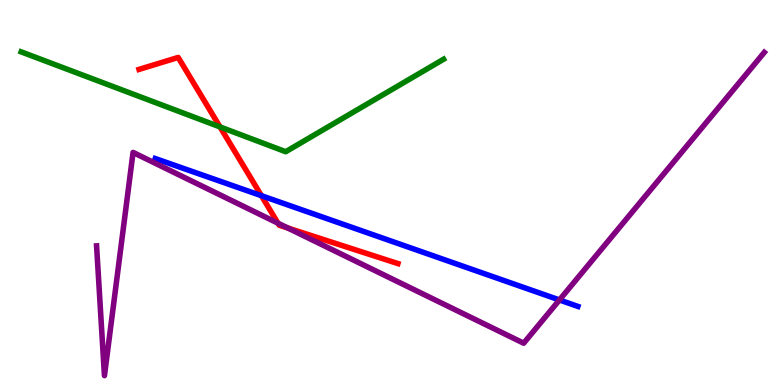[{'lines': ['blue', 'red'], 'intersections': [{'x': 3.37, 'y': 4.92}]}, {'lines': ['green', 'red'], 'intersections': [{'x': 2.84, 'y': 6.7}]}, {'lines': ['purple', 'red'], 'intersections': [{'x': 3.59, 'y': 4.2}, {'x': 3.71, 'y': 4.08}]}, {'lines': ['blue', 'green'], 'intersections': []}, {'lines': ['blue', 'purple'], 'intersections': [{'x': 7.22, 'y': 2.21}]}, {'lines': ['green', 'purple'], 'intersections': []}]